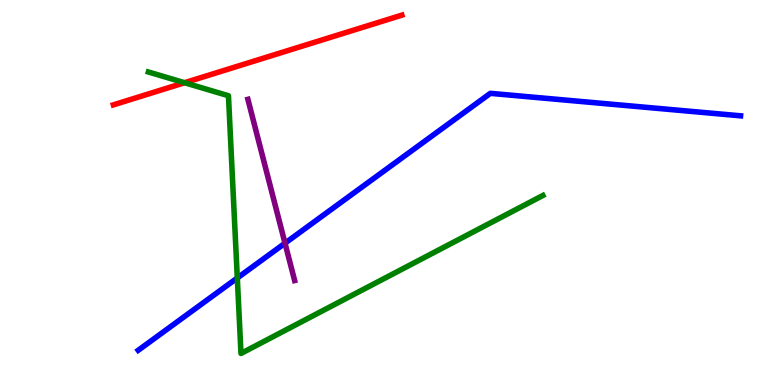[{'lines': ['blue', 'red'], 'intersections': []}, {'lines': ['green', 'red'], 'intersections': [{'x': 2.38, 'y': 7.85}]}, {'lines': ['purple', 'red'], 'intersections': []}, {'lines': ['blue', 'green'], 'intersections': [{'x': 3.06, 'y': 2.78}]}, {'lines': ['blue', 'purple'], 'intersections': [{'x': 3.68, 'y': 3.68}]}, {'lines': ['green', 'purple'], 'intersections': []}]